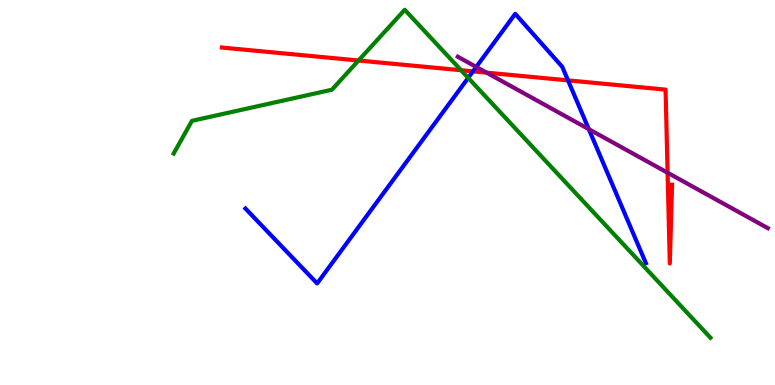[{'lines': ['blue', 'red'], 'intersections': [{'x': 6.1, 'y': 8.15}, {'x': 7.33, 'y': 7.91}]}, {'lines': ['green', 'red'], 'intersections': [{'x': 4.63, 'y': 8.43}, {'x': 5.95, 'y': 8.18}]}, {'lines': ['purple', 'red'], 'intersections': [{'x': 6.28, 'y': 8.11}, {'x': 8.61, 'y': 5.51}]}, {'lines': ['blue', 'green'], 'intersections': [{'x': 6.04, 'y': 7.98}]}, {'lines': ['blue', 'purple'], 'intersections': [{'x': 6.15, 'y': 8.26}, {'x': 7.6, 'y': 6.65}]}, {'lines': ['green', 'purple'], 'intersections': []}]